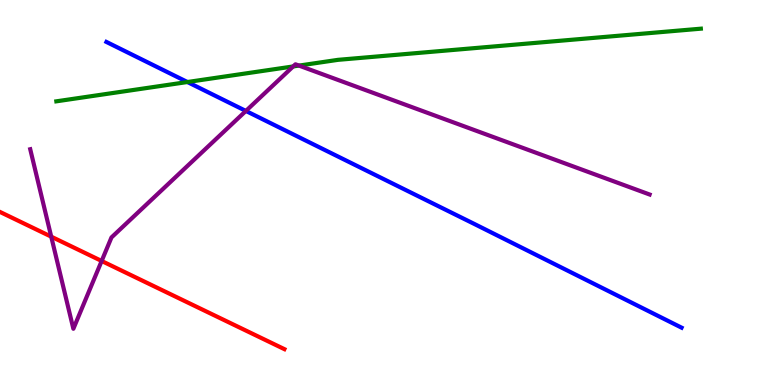[{'lines': ['blue', 'red'], 'intersections': []}, {'lines': ['green', 'red'], 'intersections': []}, {'lines': ['purple', 'red'], 'intersections': [{'x': 0.661, 'y': 3.85}, {'x': 1.31, 'y': 3.22}]}, {'lines': ['blue', 'green'], 'intersections': [{'x': 2.42, 'y': 7.87}]}, {'lines': ['blue', 'purple'], 'intersections': [{'x': 3.17, 'y': 7.12}]}, {'lines': ['green', 'purple'], 'intersections': [{'x': 3.78, 'y': 8.27}, {'x': 3.86, 'y': 8.3}]}]